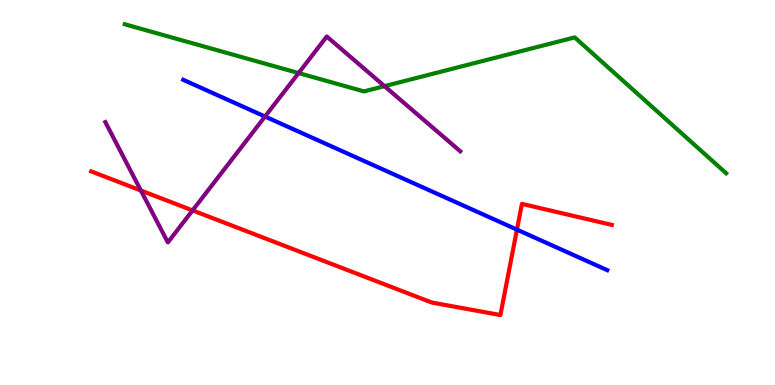[{'lines': ['blue', 'red'], 'intersections': [{'x': 6.67, 'y': 4.04}]}, {'lines': ['green', 'red'], 'intersections': []}, {'lines': ['purple', 'red'], 'intersections': [{'x': 1.82, 'y': 5.05}, {'x': 2.48, 'y': 4.53}]}, {'lines': ['blue', 'green'], 'intersections': []}, {'lines': ['blue', 'purple'], 'intersections': [{'x': 3.42, 'y': 6.97}]}, {'lines': ['green', 'purple'], 'intersections': [{'x': 3.85, 'y': 8.1}, {'x': 4.96, 'y': 7.76}]}]